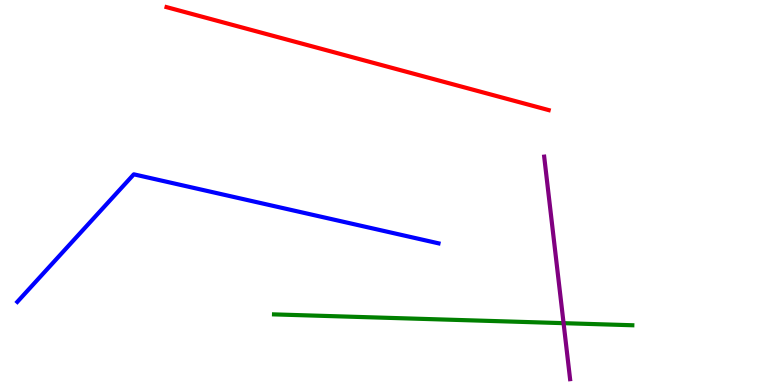[{'lines': ['blue', 'red'], 'intersections': []}, {'lines': ['green', 'red'], 'intersections': []}, {'lines': ['purple', 'red'], 'intersections': []}, {'lines': ['blue', 'green'], 'intersections': []}, {'lines': ['blue', 'purple'], 'intersections': []}, {'lines': ['green', 'purple'], 'intersections': [{'x': 7.27, 'y': 1.61}]}]